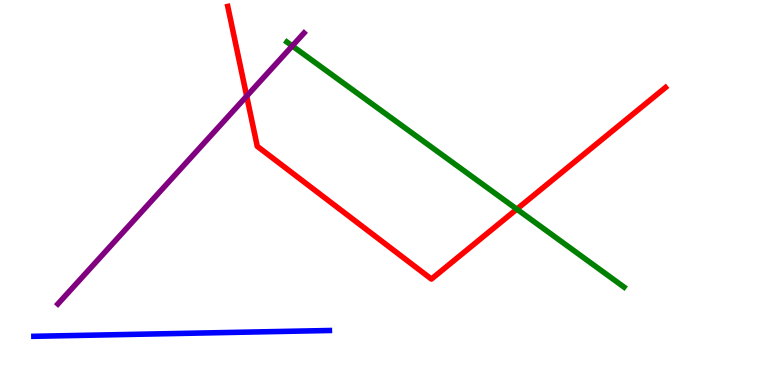[{'lines': ['blue', 'red'], 'intersections': []}, {'lines': ['green', 'red'], 'intersections': [{'x': 6.67, 'y': 4.57}]}, {'lines': ['purple', 'red'], 'intersections': [{'x': 3.18, 'y': 7.5}]}, {'lines': ['blue', 'green'], 'intersections': []}, {'lines': ['blue', 'purple'], 'intersections': []}, {'lines': ['green', 'purple'], 'intersections': [{'x': 3.77, 'y': 8.81}]}]